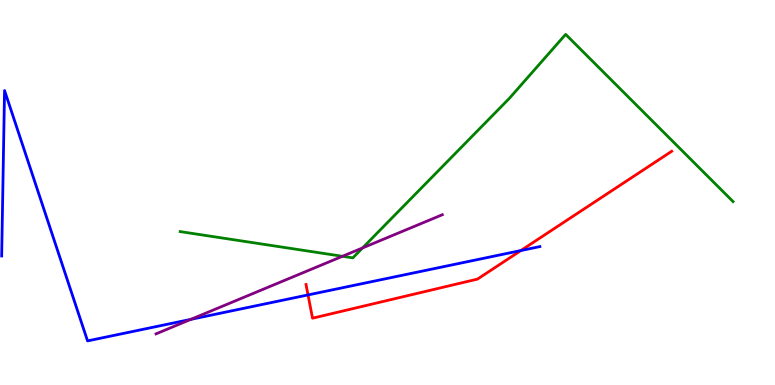[{'lines': ['blue', 'red'], 'intersections': [{'x': 3.97, 'y': 2.34}, {'x': 6.72, 'y': 3.49}]}, {'lines': ['green', 'red'], 'intersections': []}, {'lines': ['purple', 'red'], 'intersections': []}, {'lines': ['blue', 'green'], 'intersections': []}, {'lines': ['blue', 'purple'], 'intersections': [{'x': 2.46, 'y': 1.71}]}, {'lines': ['green', 'purple'], 'intersections': [{'x': 4.42, 'y': 3.34}, {'x': 4.68, 'y': 3.56}]}]